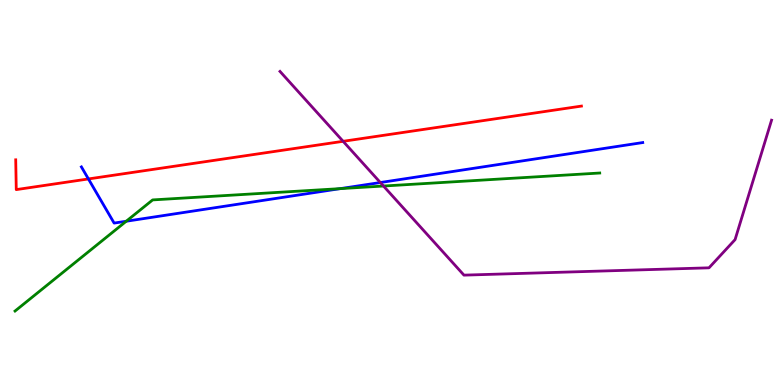[{'lines': ['blue', 'red'], 'intersections': [{'x': 1.14, 'y': 5.35}]}, {'lines': ['green', 'red'], 'intersections': []}, {'lines': ['purple', 'red'], 'intersections': [{'x': 4.43, 'y': 6.33}]}, {'lines': ['blue', 'green'], 'intersections': [{'x': 1.63, 'y': 4.25}, {'x': 4.39, 'y': 5.1}]}, {'lines': ['blue', 'purple'], 'intersections': [{'x': 4.91, 'y': 5.26}]}, {'lines': ['green', 'purple'], 'intersections': [{'x': 4.95, 'y': 5.17}]}]